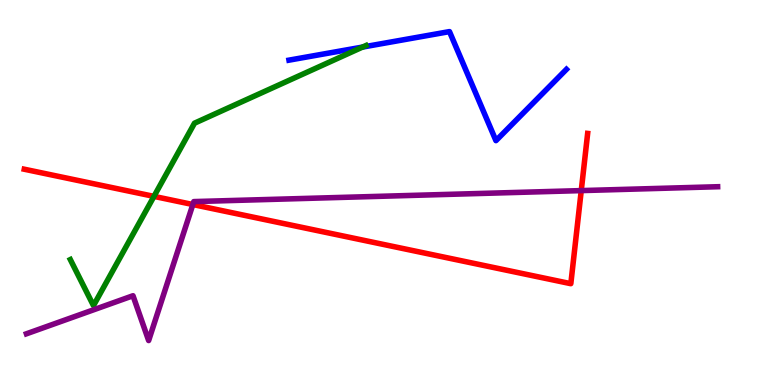[{'lines': ['blue', 'red'], 'intersections': []}, {'lines': ['green', 'red'], 'intersections': [{'x': 1.99, 'y': 4.9}]}, {'lines': ['purple', 'red'], 'intersections': [{'x': 2.49, 'y': 4.69}, {'x': 7.5, 'y': 5.05}]}, {'lines': ['blue', 'green'], 'intersections': [{'x': 4.68, 'y': 8.78}]}, {'lines': ['blue', 'purple'], 'intersections': []}, {'lines': ['green', 'purple'], 'intersections': []}]